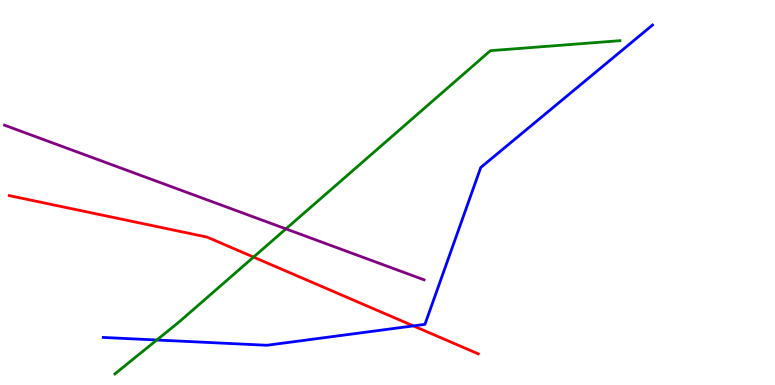[{'lines': ['blue', 'red'], 'intersections': [{'x': 5.33, 'y': 1.54}]}, {'lines': ['green', 'red'], 'intersections': [{'x': 3.27, 'y': 3.32}]}, {'lines': ['purple', 'red'], 'intersections': []}, {'lines': ['blue', 'green'], 'intersections': [{'x': 2.02, 'y': 1.17}]}, {'lines': ['blue', 'purple'], 'intersections': []}, {'lines': ['green', 'purple'], 'intersections': [{'x': 3.69, 'y': 4.05}]}]